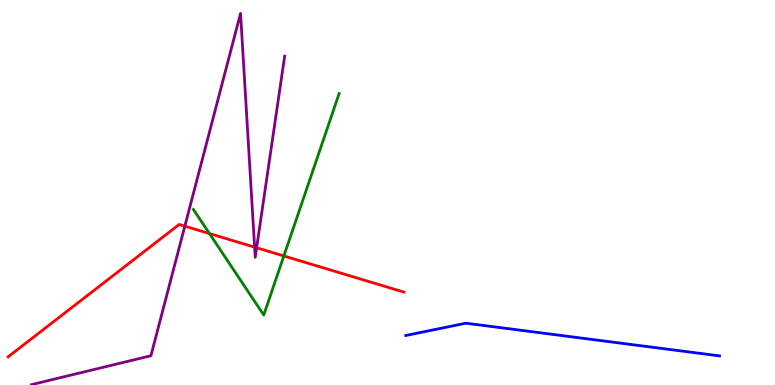[{'lines': ['blue', 'red'], 'intersections': []}, {'lines': ['green', 'red'], 'intersections': [{'x': 2.7, 'y': 3.93}, {'x': 3.66, 'y': 3.35}]}, {'lines': ['purple', 'red'], 'intersections': [{'x': 2.38, 'y': 4.13}, {'x': 3.29, 'y': 3.58}, {'x': 3.31, 'y': 3.56}]}, {'lines': ['blue', 'green'], 'intersections': []}, {'lines': ['blue', 'purple'], 'intersections': []}, {'lines': ['green', 'purple'], 'intersections': []}]